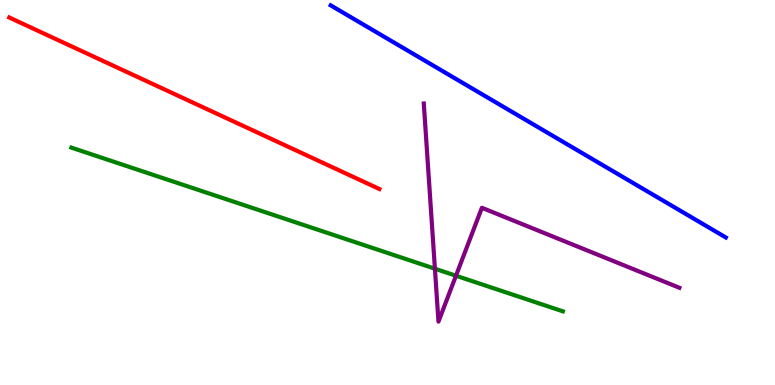[{'lines': ['blue', 'red'], 'intersections': []}, {'lines': ['green', 'red'], 'intersections': []}, {'lines': ['purple', 'red'], 'intersections': []}, {'lines': ['blue', 'green'], 'intersections': []}, {'lines': ['blue', 'purple'], 'intersections': []}, {'lines': ['green', 'purple'], 'intersections': [{'x': 5.61, 'y': 3.02}, {'x': 5.88, 'y': 2.84}]}]